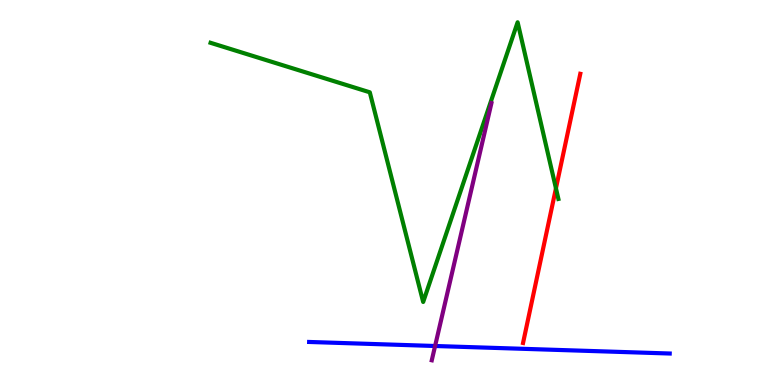[{'lines': ['blue', 'red'], 'intersections': []}, {'lines': ['green', 'red'], 'intersections': [{'x': 7.17, 'y': 5.11}]}, {'lines': ['purple', 'red'], 'intersections': []}, {'lines': ['blue', 'green'], 'intersections': []}, {'lines': ['blue', 'purple'], 'intersections': [{'x': 5.61, 'y': 1.01}]}, {'lines': ['green', 'purple'], 'intersections': []}]